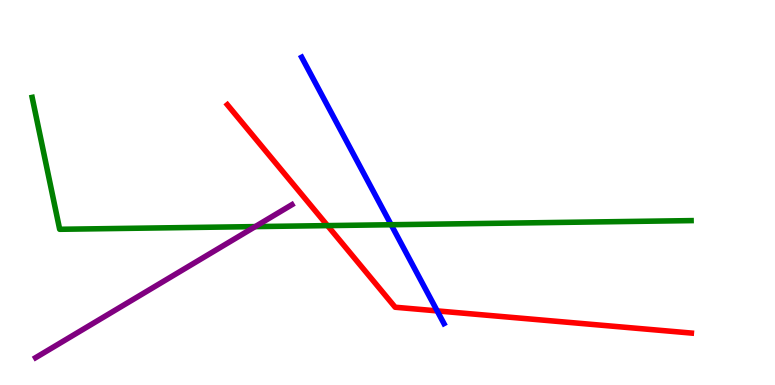[{'lines': ['blue', 'red'], 'intersections': [{'x': 5.64, 'y': 1.92}]}, {'lines': ['green', 'red'], 'intersections': [{'x': 4.23, 'y': 4.14}]}, {'lines': ['purple', 'red'], 'intersections': []}, {'lines': ['blue', 'green'], 'intersections': [{'x': 5.05, 'y': 4.16}]}, {'lines': ['blue', 'purple'], 'intersections': []}, {'lines': ['green', 'purple'], 'intersections': [{'x': 3.29, 'y': 4.11}]}]